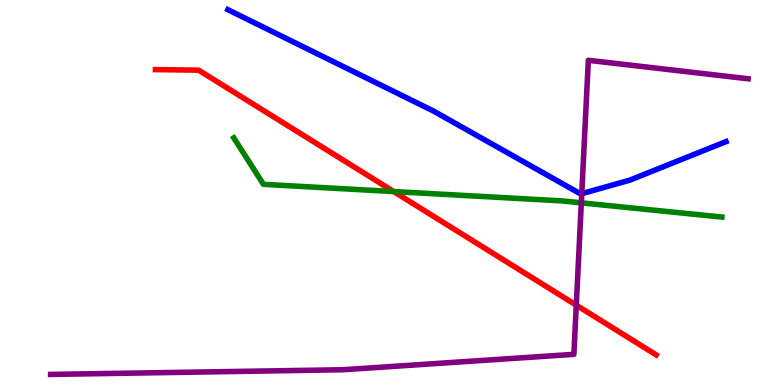[{'lines': ['blue', 'red'], 'intersections': []}, {'lines': ['green', 'red'], 'intersections': [{'x': 5.08, 'y': 5.02}]}, {'lines': ['purple', 'red'], 'intersections': [{'x': 7.44, 'y': 2.07}]}, {'lines': ['blue', 'green'], 'intersections': []}, {'lines': ['blue', 'purple'], 'intersections': [{'x': 7.51, 'y': 4.97}]}, {'lines': ['green', 'purple'], 'intersections': [{'x': 7.5, 'y': 4.73}]}]